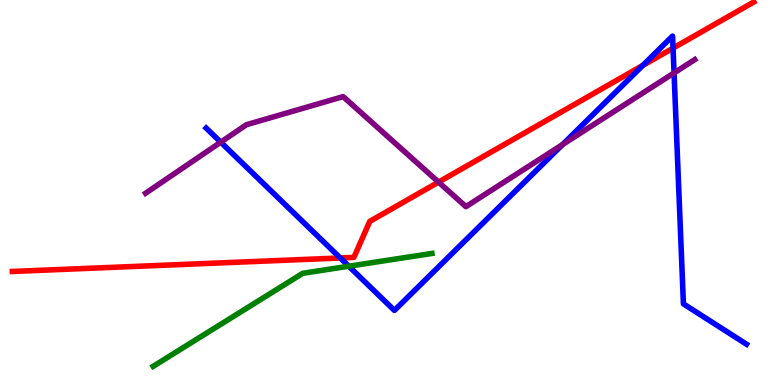[{'lines': ['blue', 'red'], 'intersections': [{'x': 4.39, 'y': 3.3}, {'x': 8.29, 'y': 8.3}, {'x': 8.68, 'y': 8.75}]}, {'lines': ['green', 'red'], 'intersections': []}, {'lines': ['purple', 'red'], 'intersections': [{'x': 5.66, 'y': 5.27}]}, {'lines': ['blue', 'green'], 'intersections': [{'x': 4.5, 'y': 3.09}]}, {'lines': ['blue', 'purple'], 'intersections': [{'x': 2.85, 'y': 6.31}, {'x': 7.26, 'y': 6.25}, {'x': 8.7, 'y': 8.11}]}, {'lines': ['green', 'purple'], 'intersections': []}]